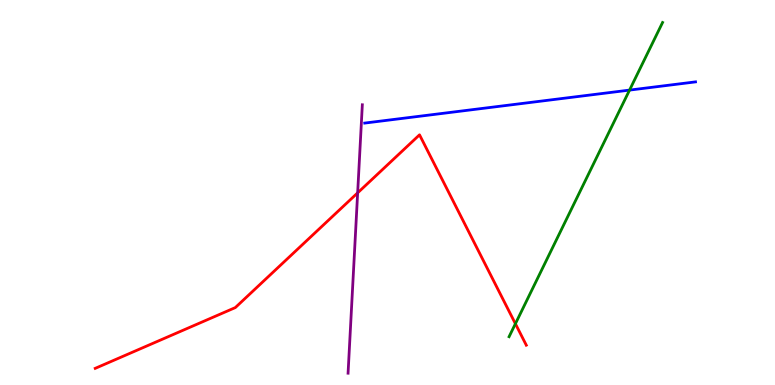[{'lines': ['blue', 'red'], 'intersections': []}, {'lines': ['green', 'red'], 'intersections': [{'x': 6.65, 'y': 1.59}]}, {'lines': ['purple', 'red'], 'intersections': [{'x': 4.61, 'y': 4.99}]}, {'lines': ['blue', 'green'], 'intersections': [{'x': 8.12, 'y': 7.66}]}, {'lines': ['blue', 'purple'], 'intersections': []}, {'lines': ['green', 'purple'], 'intersections': []}]